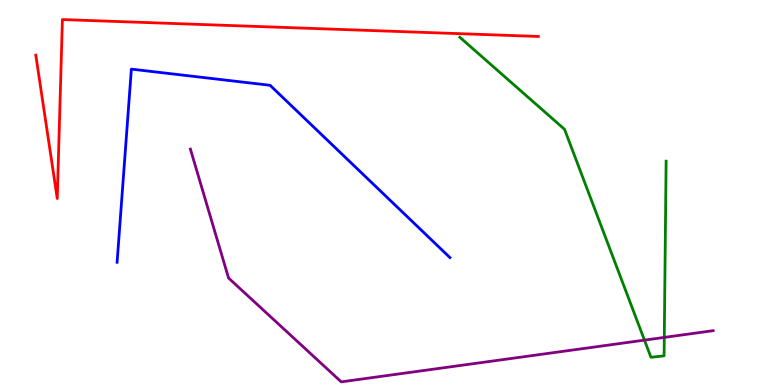[{'lines': ['blue', 'red'], 'intersections': []}, {'lines': ['green', 'red'], 'intersections': []}, {'lines': ['purple', 'red'], 'intersections': []}, {'lines': ['blue', 'green'], 'intersections': []}, {'lines': ['blue', 'purple'], 'intersections': []}, {'lines': ['green', 'purple'], 'intersections': [{'x': 8.32, 'y': 1.17}, {'x': 8.57, 'y': 1.24}]}]